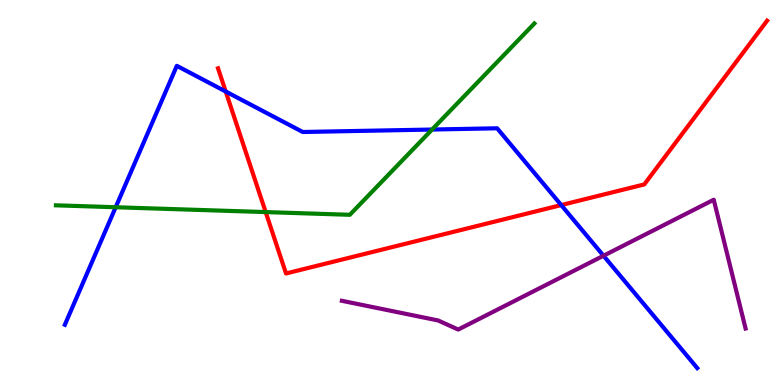[{'lines': ['blue', 'red'], 'intersections': [{'x': 2.91, 'y': 7.62}, {'x': 7.24, 'y': 4.67}]}, {'lines': ['green', 'red'], 'intersections': [{'x': 3.43, 'y': 4.49}]}, {'lines': ['purple', 'red'], 'intersections': []}, {'lines': ['blue', 'green'], 'intersections': [{'x': 1.49, 'y': 4.62}, {'x': 5.58, 'y': 6.64}]}, {'lines': ['blue', 'purple'], 'intersections': [{'x': 7.79, 'y': 3.36}]}, {'lines': ['green', 'purple'], 'intersections': []}]